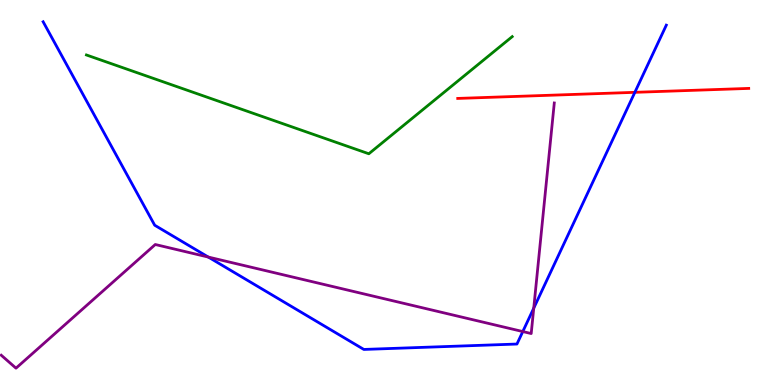[{'lines': ['blue', 'red'], 'intersections': [{'x': 8.19, 'y': 7.6}]}, {'lines': ['green', 'red'], 'intersections': []}, {'lines': ['purple', 'red'], 'intersections': []}, {'lines': ['blue', 'green'], 'intersections': []}, {'lines': ['blue', 'purple'], 'intersections': [{'x': 2.69, 'y': 3.32}, {'x': 6.75, 'y': 1.39}, {'x': 6.89, 'y': 2.0}]}, {'lines': ['green', 'purple'], 'intersections': []}]